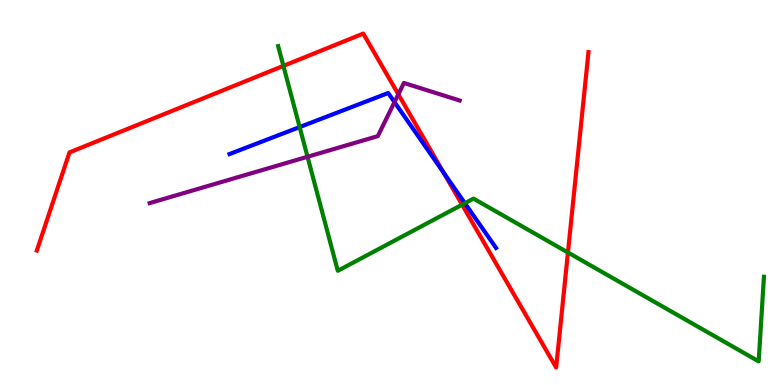[{'lines': ['blue', 'red'], 'intersections': [{'x': 5.72, 'y': 5.52}]}, {'lines': ['green', 'red'], 'intersections': [{'x': 3.66, 'y': 8.29}, {'x': 5.96, 'y': 4.68}, {'x': 7.33, 'y': 3.44}]}, {'lines': ['purple', 'red'], 'intersections': [{'x': 5.14, 'y': 7.55}]}, {'lines': ['blue', 'green'], 'intersections': [{'x': 3.87, 'y': 6.7}, {'x': 6.0, 'y': 4.72}]}, {'lines': ['blue', 'purple'], 'intersections': [{'x': 5.09, 'y': 7.35}]}, {'lines': ['green', 'purple'], 'intersections': [{'x': 3.97, 'y': 5.93}]}]